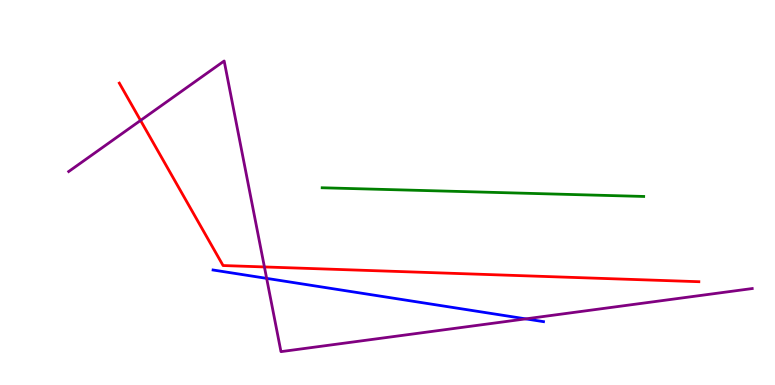[{'lines': ['blue', 'red'], 'intersections': []}, {'lines': ['green', 'red'], 'intersections': []}, {'lines': ['purple', 'red'], 'intersections': [{'x': 1.81, 'y': 6.87}, {'x': 3.41, 'y': 3.07}]}, {'lines': ['blue', 'green'], 'intersections': []}, {'lines': ['blue', 'purple'], 'intersections': [{'x': 3.44, 'y': 2.77}, {'x': 6.78, 'y': 1.72}]}, {'lines': ['green', 'purple'], 'intersections': []}]